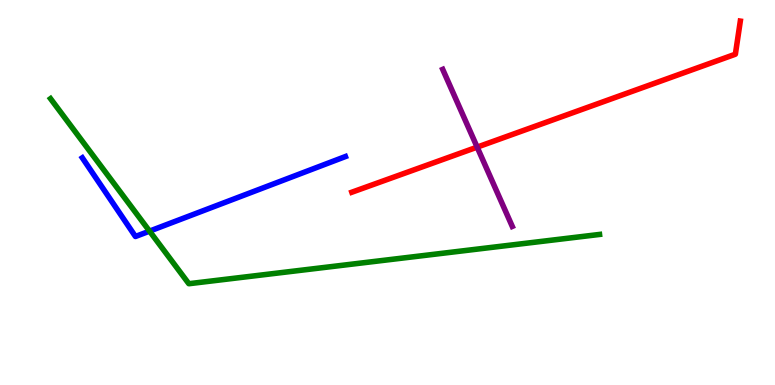[{'lines': ['blue', 'red'], 'intersections': []}, {'lines': ['green', 'red'], 'intersections': []}, {'lines': ['purple', 'red'], 'intersections': [{'x': 6.16, 'y': 6.18}]}, {'lines': ['blue', 'green'], 'intersections': [{'x': 1.93, 'y': 4.0}]}, {'lines': ['blue', 'purple'], 'intersections': []}, {'lines': ['green', 'purple'], 'intersections': []}]